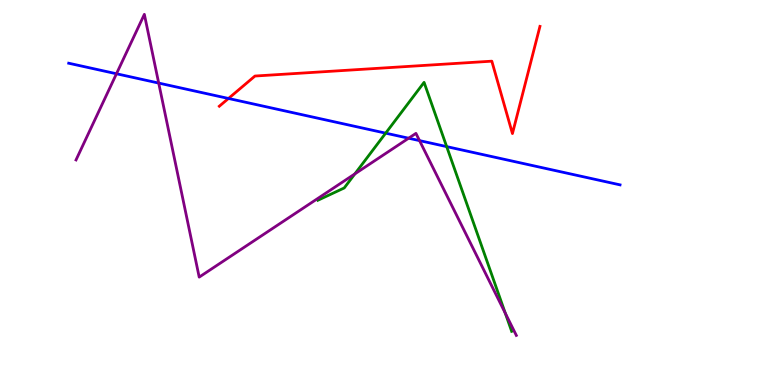[{'lines': ['blue', 'red'], 'intersections': [{'x': 2.95, 'y': 7.44}]}, {'lines': ['green', 'red'], 'intersections': []}, {'lines': ['purple', 'red'], 'intersections': []}, {'lines': ['blue', 'green'], 'intersections': [{'x': 4.98, 'y': 6.54}, {'x': 5.76, 'y': 6.19}]}, {'lines': ['blue', 'purple'], 'intersections': [{'x': 1.5, 'y': 8.08}, {'x': 2.05, 'y': 7.84}, {'x': 5.27, 'y': 6.41}, {'x': 5.41, 'y': 6.35}]}, {'lines': ['green', 'purple'], 'intersections': [{'x': 4.58, 'y': 5.48}, {'x': 6.52, 'y': 1.87}]}]